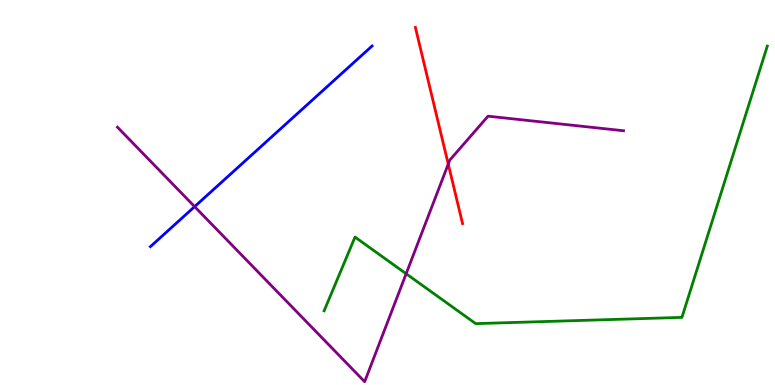[{'lines': ['blue', 'red'], 'intersections': []}, {'lines': ['green', 'red'], 'intersections': []}, {'lines': ['purple', 'red'], 'intersections': [{'x': 5.78, 'y': 5.74}]}, {'lines': ['blue', 'green'], 'intersections': []}, {'lines': ['blue', 'purple'], 'intersections': [{'x': 2.51, 'y': 4.63}]}, {'lines': ['green', 'purple'], 'intersections': [{'x': 5.24, 'y': 2.89}]}]